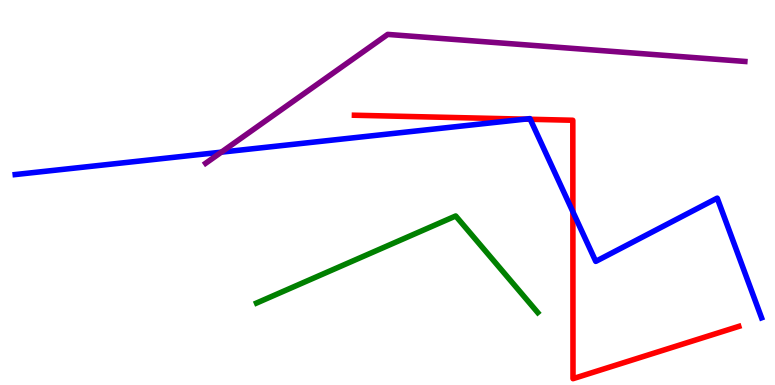[{'lines': ['blue', 'red'], 'intersections': [{'x': 6.77, 'y': 6.9}, {'x': 6.84, 'y': 6.9}, {'x': 7.39, 'y': 4.5}]}, {'lines': ['green', 'red'], 'intersections': []}, {'lines': ['purple', 'red'], 'intersections': []}, {'lines': ['blue', 'green'], 'intersections': []}, {'lines': ['blue', 'purple'], 'intersections': [{'x': 2.86, 'y': 6.05}]}, {'lines': ['green', 'purple'], 'intersections': []}]